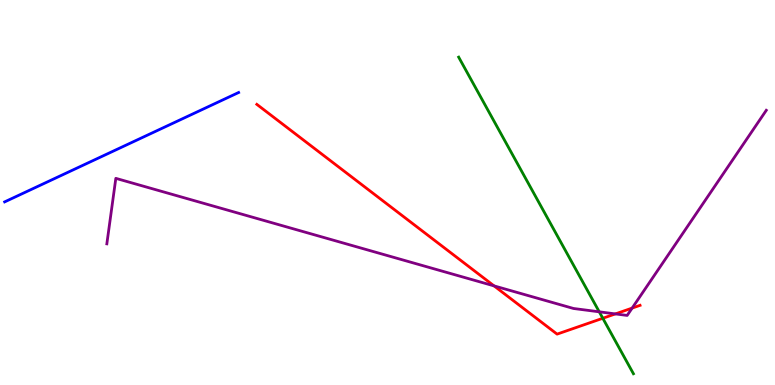[{'lines': ['blue', 'red'], 'intersections': []}, {'lines': ['green', 'red'], 'intersections': [{'x': 7.78, 'y': 1.73}]}, {'lines': ['purple', 'red'], 'intersections': [{'x': 6.37, 'y': 2.57}, {'x': 7.94, 'y': 1.85}, {'x': 8.16, 'y': 2.0}]}, {'lines': ['blue', 'green'], 'intersections': []}, {'lines': ['blue', 'purple'], 'intersections': []}, {'lines': ['green', 'purple'], 'intersections': [{'x': 7.73, 'y': 1.9}]}]